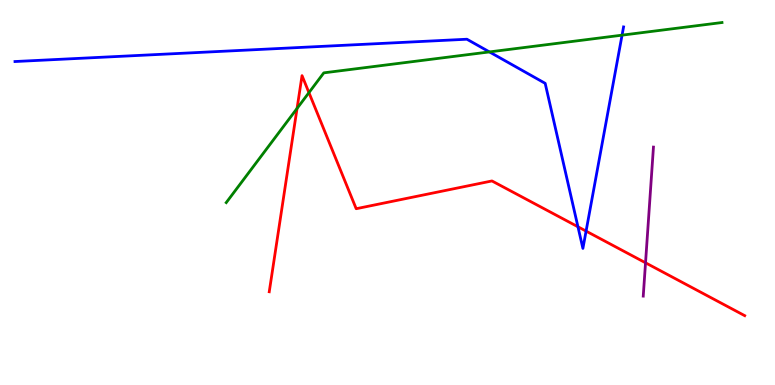[{'lines': ['blue', 'red'], 'intersections': [{'x': 7.46, 'y': 4.11}, {'x': 7.56, 'y': 4.0}]}, {'lines': ['green', 'red'], 'intersections': [{'x': 3.83, 'y': 7.18}, {'x': 3.99, 'y': 7.59}]}, {'lines': ['purple', 'red'], 'intersections': [{'x': 8.33, 'y': 3.17}]}, {'lines': ['blue', 'green'], 'intersections': [{'x': 6.32, 'y': 8.65}, {'x': 8.03, 'y': 9.09}]}, {'lines': ['blue', 'purple'], 'intersections': []}, {'lines': ['green', 'purple'], 'intersections': []}]